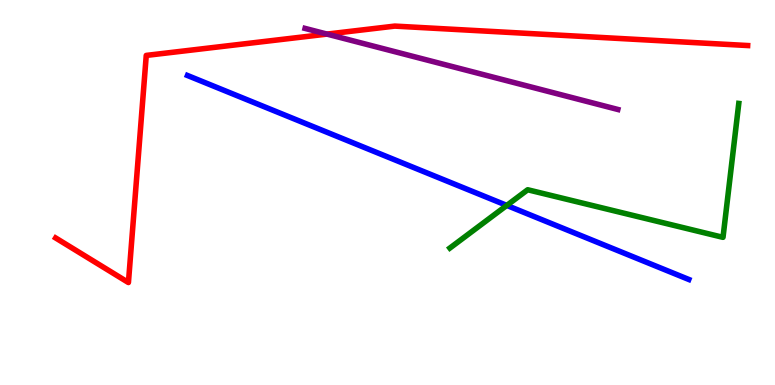[{'lines': ['blue', 'red'], 'intersections': []}, {'lines': ['green', 'red'], 'intersections': []}, {'lines': ['purple', 'red'], 'intersections': [{'x': 4.22, 'y': 9.11}]}, {'lines': ['blue', 'green'], 'intersections': [{'x': 6.54, 'y': 4.66}]}, {'lines': ['blue', 'purple'], 'intersections': []}, {'lines': ['green', 'purple'], 'intersections': []}]